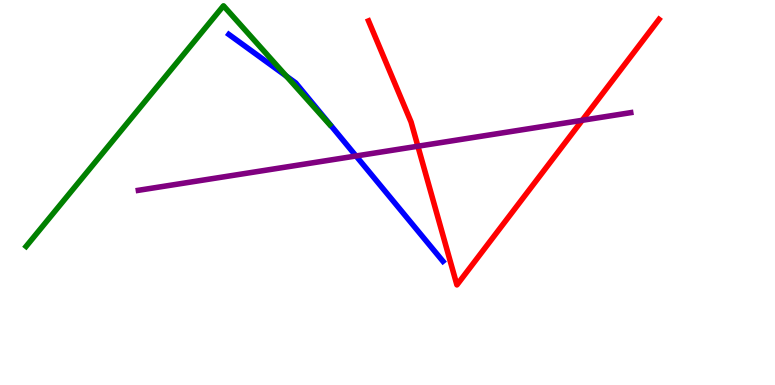[{'lines': ['blue', 'red'], 'intersections': []}, {'lines': ['green', 'red'], 'intersections': []}, {'lines': ['purple', 'red'], 'intersections': [{'x': 5.39, 'y': 6.2}, {'x': 7.51, 'y': 6.88}]}, {'lines': ['blue', 'green'], 'intersections': [{'x': 3.69, 'y': 8.02}]}, {'lines': ['blue', 'purple'], 'intersections': [{'x': 4.59, 'y': 5.95}]}, {'lines': ['green', 'purple'], 'intersections': []}]